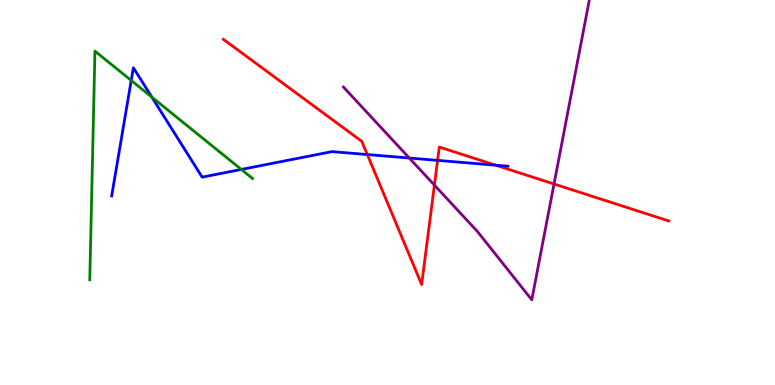[{'lines': ['blue', 'red'], 'intersections': [{'x': 4.74, 'y': 5.99}, {'x': 5.65, 'y': 5.83}, {'x': 6.4, 'y': 5.71}]}, {'lines': ['green', 'red'], 'intersections': []}, {'lines': ['purple', 'red'], 'intersections': [{'x': 5.61, 'y': 5.19}, {'x': 7.15, 'y': 5.22}]}, {'lines': ['blue', 'green'], 'intersections': [{'x': 1.69, 'y': 7.91}, {'x': 1.96, 'y': 7.48}, {'x': 3.11, 'y': 5.6}]}, {'lines': ['blue', 'purple'], 'intersections': [{'x': 5.28, 'y': 5.9}]}, {'lines': ['green', 'purple'], 'intersections': []}]